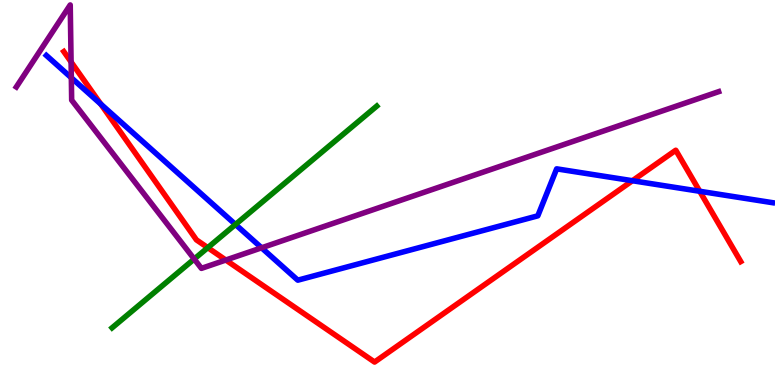[{'lines': ['blue', 'red'], 'intersections': [{'x': 1.3, 'y': 7.3}, {'x': 8.16, 'y': 5.31}, {'x': 9.03, 'y': 5.03}]}, {'lines': ['green', 'red'], 'intersections': [{'x': 2.68, 'y': 3.57}]}, {'lines': ['purple', 'red'], 'intersections': [{'x': 0.917, 'y': 8.39}, {'x': 2.91, 'y': 3.25}]}, {'lines': ['blue', 'green'], 'intersections': [{'x': 3.04, 'y': 4.17}]}, {'lines': ['blue', 'purple'], 'intersections': [{'x': 0.92, 'y': 7.98}, {'x': 3.38, 'y': 3.56}]}, {'lines': ['green', 'purple'], 'intersections': [{'x': 2.51, 'y': 3.27}]}]